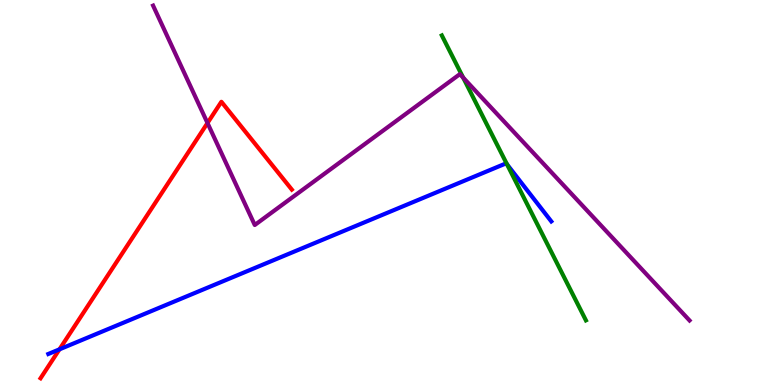[{'lines': ['blue', 'red'], 'intersections': [{'x': 0.767, 'y': 0.926}]}, {'lines': ['green', 'red'], 'intersections': []}, {'lines': ['purple', 'red'], 'intersections': [{'x': 2.68, 'y': 6.8}]}, {'lines': ['blue', 'green'], 'intersections': [{'x': 6.54, 'y': 5.73}]}, {'lines': ['blue', 'purple'], 'intersections': []}, {'lines': ['green', 'purple'], 'intersections': [{'x': 5.98, 'y': 7.98}]}]